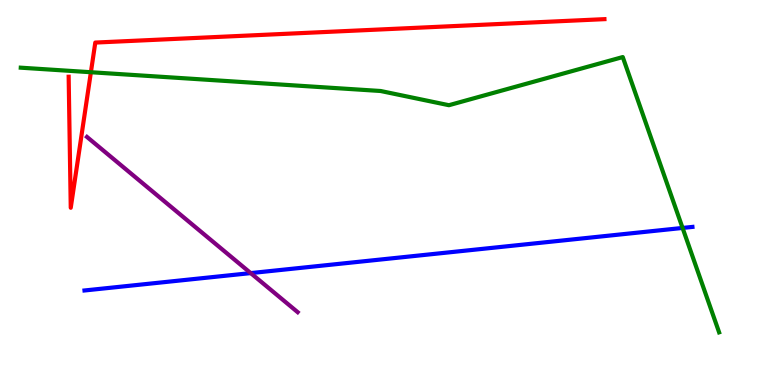[{'lines': ['blue', 'red'], 'intersections': []}, {'lines': ['green', 'red'], 'intersections': [{'x': 1.17, 'y': 8.12}]}, {'lines': ['purple', 'red'], 'intersections': []}, {'lines': ['blue', 'green'], 'intersections': [{'x': 8.81, 'y': 4.08}]}, {'lines': ['blue', 'purple'], 'intersections': [{'x': 3.23, 'y': 2.91}]}, {'lines': ['green', 'purple'], 'intersections': []}]